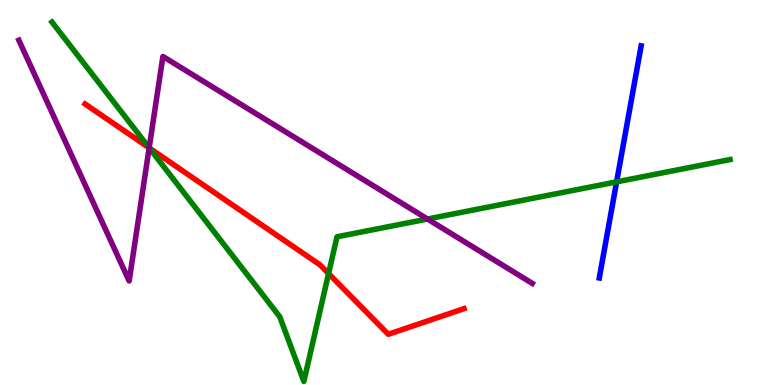[{'lines': ['blue', 'red'], 'intersections': []}, {'lines': ['green', 'red'], 'intersections': [{'x': 1.93, 'y': 6.16}, {'x': 4.24, 'y': 2.89}]}, {'lines': ['purple', 'red'], 'intersections': [{'x': 1.92, 'y': 6.16}]}, {'lines': ['blue', 'green'], 'intersections': [{'x': 7.96, 'y': 5.28}]}, {'lines': ['blue', 'purple'], 'intersections': []}, {'lines': ['green', 'purple'], 'intersections': [{'x': 1.92, 'y': 6.16}, {'x': 5.52, 'y': 4.31}]}]